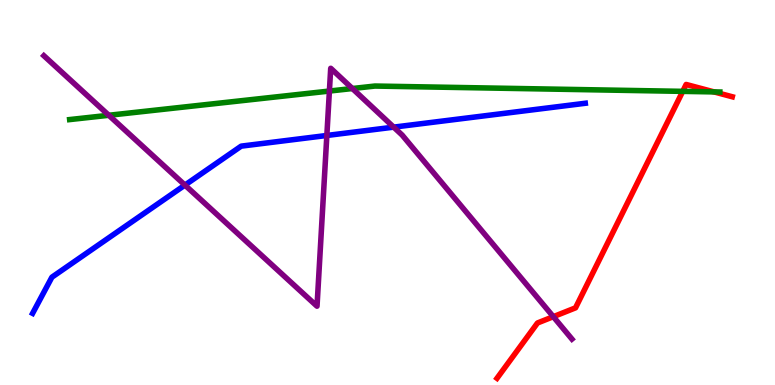[{'lines': ['blue', 'red'], 'intersections': []}, {'lines': ['green', 'red'], 'intersections': [{'x': 8.81, 'y': 7.63}, {'x': 9.21, 'y': 7.61}]}, {'lines': ['purple', 'red'], 'intersections': [{'x': 7.14, 'y': 1.77}]}, {'lines': ['blue', 'green'], 'intersections': []}, {'lines': ['blue', 'purple'], 'intersections': [{'x': 2.39, 'y': 5.19}, {'x': 4.22, 'y': 6.48}, {'x': 5.08, 'y': 6.7}]}, {'lines': ['green', 'purple'], 'intersections': [{'x': 1.4, 'y': 7.01}, {'x': 4.25, 'y': 7.64}, {'x': 4.55, 'y': 7.7}]}]